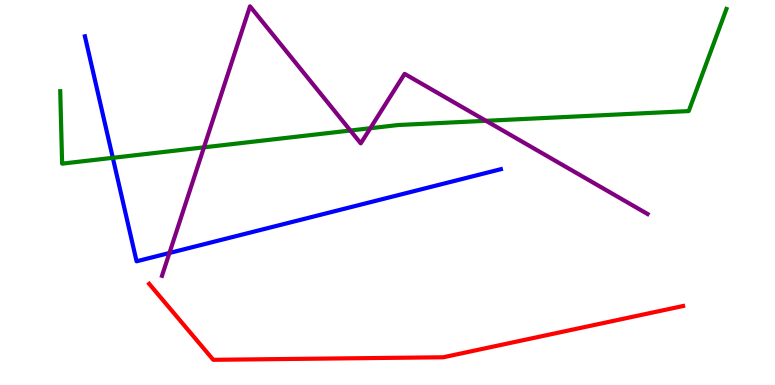[{'lines': ['blue', 'red'], 'intersections': []}, {'lines': ['green', 'red'], 'intersections': []}, {'lines': ['purple', 'red'], 'intersections': []}, {'lines': ['blue', 'green'], 'intersections': [{'x': 1.46, 'y': 5.9}]}, {'lines': ['blue', 'purple'], 'intersections': [{'x': 2.19, 'y': 3.43}]}, {'lines': ['green', 'purple'], 'intersections': [{'x': 2.63, 'y': 6.17}, {'x': 4.52, 'y': 6.61}, {'x': 4.78, 'y': 6.67}, {'x': 6.27, 'y': 6.86}]}]